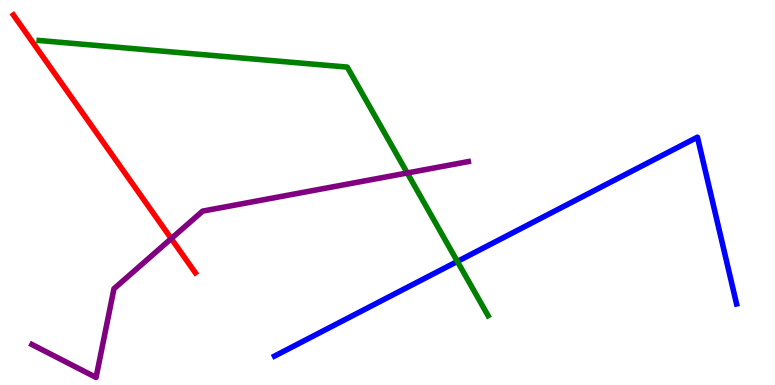[{'lines': ['blue', 'red'], 'intersections': []}, {'lines': ['green', 'red'], 'intersections': []}, {'lines': ['purple', 'red'], 'intersections': [{'x': 2.21, 'y': 3.8}]}, {'lines': ['blue', 'green'], 'intersections': [{'x': 5.9, 'y': 3.21}]}, {'lines': ['blue', 'purple'], 'intersections': []}, {'lines': ['green', 'purple'], 'intersections': [{'x': 5.25, 'y': 5.51}]}]